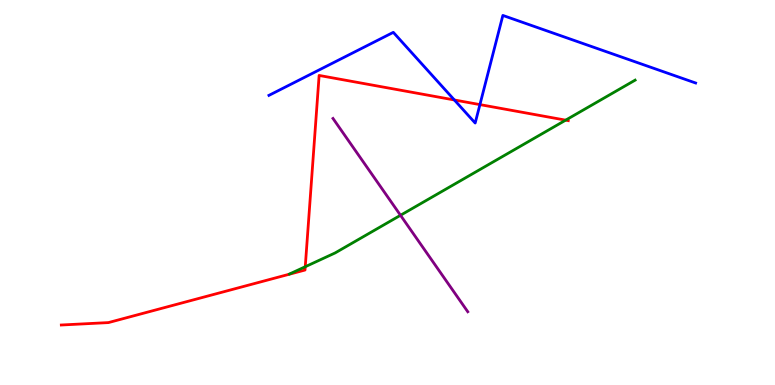[{'lines': ['blue', 'red'], 'intersections': [{'x': 5.86, 'y': 7.4}, {'x': 6.19, 'y': 7.28}]}, {'lines': ['green', 'red'], 'intersections': [{'x': 3.94, 'y': 3.07}, {'x': 7.3, 'y': 6.88}]}, {'lines': ['purple', 'red'], 'intersections': []}, {'lines': ['blue', 'green'], 'intersections': []}, {'lines': ['blue', 'purple'], 'intersections': []}, {'lines': ['green', 'purple'], 'intersections': [{'x': 5.17, 'y': 4.41}]}]